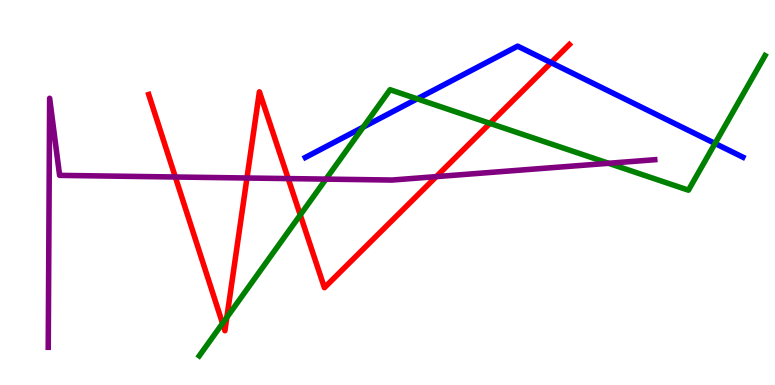[{'lines': ['blue', 'red'], 'intersections': [{'x': 7.11, 'y': 8.37}]}, {'lines': ['green', 'red'], 'intersections': [{'x': 2.87, 'y': 1.6}, {'x': 2.93, 'y': 1.76}, {'x': 3.87, 'y': 4.42}, {'x': 6.32, 'y': 6.8}]}, {'lines': ['purple', 'red'], 'intersections': [{'x': 2.26, 'y': 5.4}, {'x': 3.19, 'y': 5.38}, {'x': 3.72, 'y': 5.36}, {'x': 5.63, 'y': 5.41}]}, {'lines': ['blue', 'green'], 'intersections': [{'x': 4.69, 'y': 6.7}, {'x': 5.38, 'y': 7.43}, {'x': 9.23, 'y': 6.27}]}, {'lines': ['blue', 'purple'], 'intersections': []}, {'lines': ['green', 'purple'], 'intersections': [{'x': 4.21, 'y': 5.35}, {'x': 7.85, 'y': 5.76}]}]